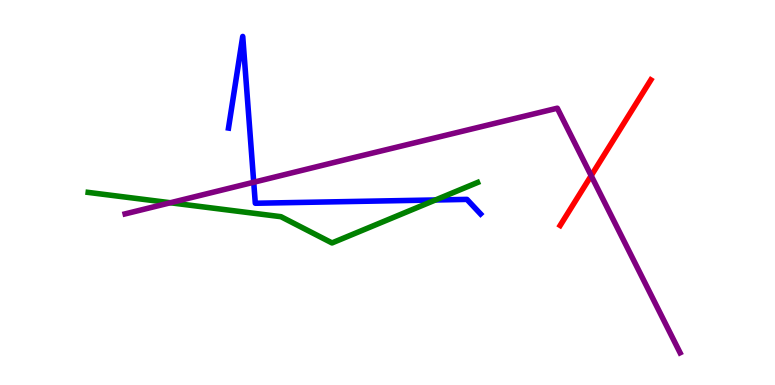[{'lines': ['blue', 'red'], 'intersections': []}, {'lines': ['green', 'red'], 'intersections': []}, {'lines': ['purple', 'red'], 'intersections': [{'x': 7.63, 'y': 5.44}]}, {'lines': ['blue', 'green'], 'intersections': [{'x': 5.62, 'y': 4.81}]}, {'lines': ['blue', 'purple'], 'intersections': [{'x': 3.27, 'y': 5.27}]}, {'lines': ['green', 'purple'], 'intersections': [{'x': 2.2, 'y': 4.73}]}]